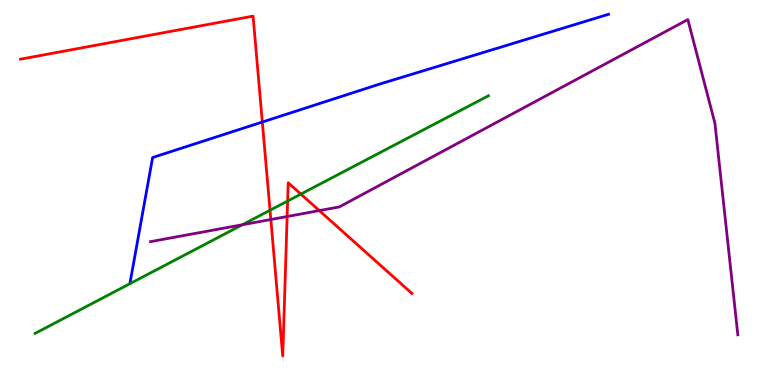[{'lines': ['blue', 'red'], 'intersections': [{'x': 3.38, 'y': 6.83}]}, {'lines': ['green', 'red'], 'intersections': [{'x': 3.48, 'y': 4.54}, {'x': 3.71, 'y': 4.78}, {'x': 3.88, 'y': 4.96}]}, {'lines': ['purple', 'red'], 'intersections': [{'x': 3.49, 'y': 4.3}, {'x': 3.7, 'y': 4.38}, {'x': 4.12, 'y': 4.53}]}, {'lines': ['blue', 'green'], 'intersections': []}, {'lines': ['blue', 'purple'], 'intersections': []}, {'lines': ['green', 'purple'], 'intersections': [{'x': 3.13, 'y': 4.16}]}]